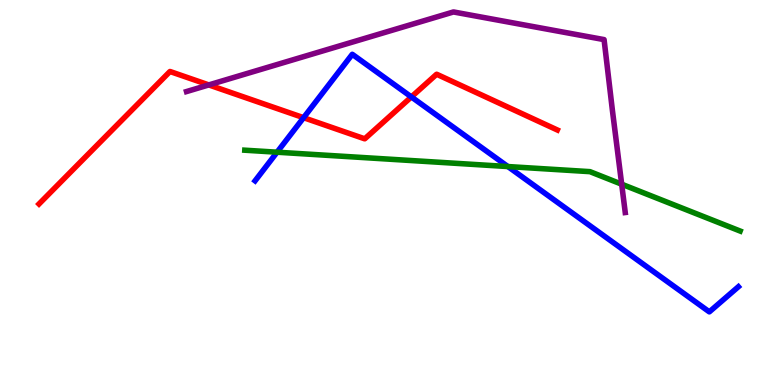[{'lines': ['blue', 'red'], 'intersections': [{'x': 3.92, 'y': 6.94}, {'x': 5.31, 'y': 7.48}]}, {'lines': ['green', 'red'], 'intersections': []}, {'lines': ['purple', 'red'], 'intersections': [{'x': 2.69, 'y': 7.79}]}, {'lines': ['blue', 'green'], 'intersections': [{'x': 3.58, 'y': 6.05}, {'x': 6.55, 'y': 5.67}]}, {'lines': ['blue', 'purple'], 'intersections': []}, {'lines': ['green', 'purple'], 'intersections': [{'x': 8.02, 'y': 5.22}]}]